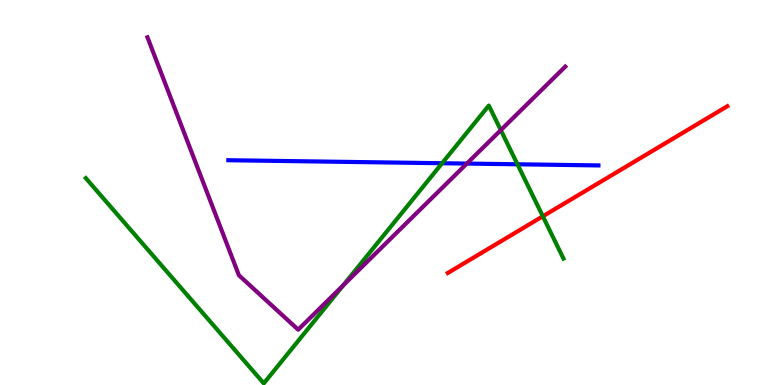[{'lines': ['blue', 'red'], 'intersections': []}, {'lines': ['green', 'red'], 'intersections': [{'x': 7.0, 'y': 4.38}]}, {'lines': ['purple', 'red'], 'intersections': []}, {'lines': ['blue', 'green'], 'intersections': [{'x': 5.7, 'y': 5.76}, {'x': 6.68, 'y': 5.73}]}, {'lines': ['blue', 'purple'], 'intersections': [{'x': 6.02, 'y': 5.75}]}, {'lines': ['green', 'purple'], 'intersections': [{'x': 4.43, 'y': 2.59}, {'x': 6.46, 'y': 6.62}]}]